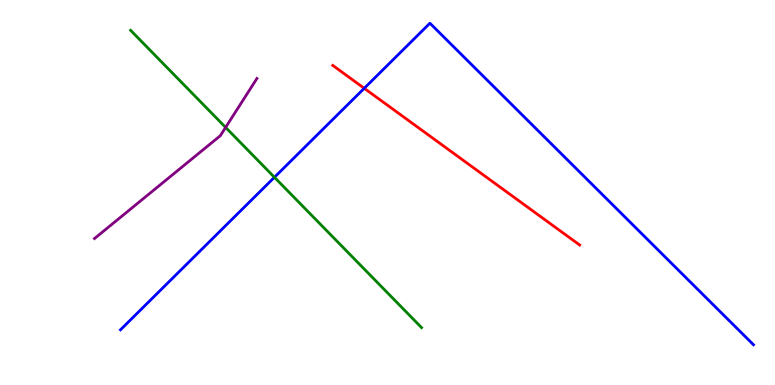[{'lines': ['blue', 'red'], 'intersections': [{'x': 4.7, 'y': 7.71}]}, {'lines': ['green', 'red'], 'intersections': []}, {'lines': ['purple', 'red'], 'intersections': []}, {'lines': ['blue', 'green'], 'intersections': [{'x': 3.54, 'y': 5.4}]}, {'lines': ['blue', 'purple'], 'intersections': []}, {'lines': ['green', 'purple'], 'intersections': [{'x': 2.91, 'y': 6.69}]}]